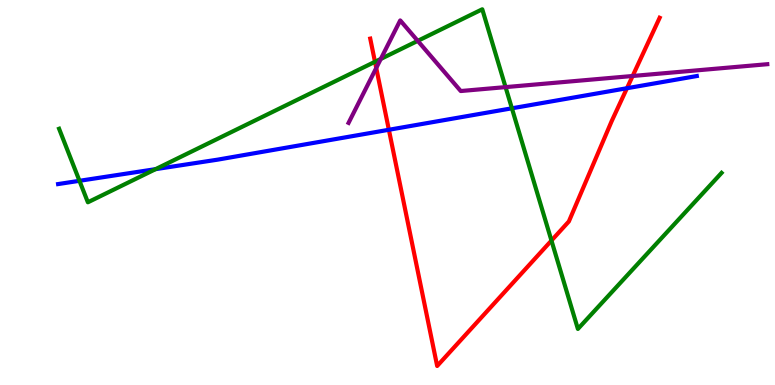[{'lines': ['blue', 'red'], 'intersections': [{'x': 5.02, 'y': 6.63}, {'x': 8.09, 'y': 7.71}]}, {'lines': ['green', 'red'], 'intersections': [{'x': 4.84, 'y': 8.4}, {'x': 7.12, 'y': 3.75}]}, {'lines': ['purple', 'red'], 'intersections': [{'x': 4.85, 'y': 8.23}, {'x': 8.16, 'y': 8.03}]}, {'lines': ['blue', 'green'], 'intersections': [{'x': 1.03, 'y': 5.3}, {'x': 2.01, 'y': 5.61}, {'x': 6.61, 'y': 7.19}]}, {'lines': ['blue', 'purple'], 'intersections': []}, {'lines': ['green', 'purple'], 'intersections': [{'x': 4.91, 'y': 8.47}, {'x': 5.39, 'y': 8.94}, {'x': 6.52, 'y': 7.74}]}]